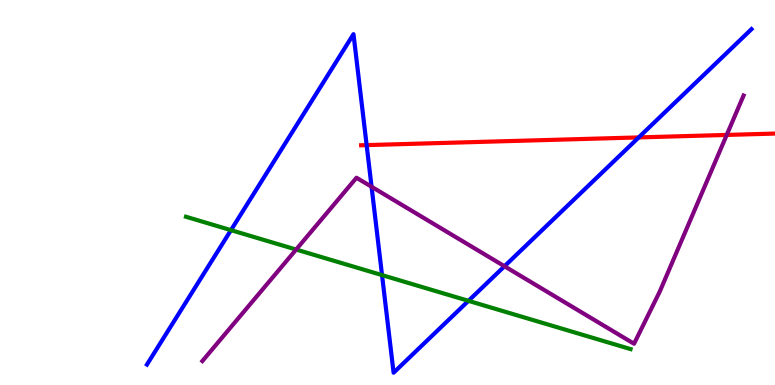[{'lines': ['blue', 'red'], 'intersections': [{'x': 4.73, 'y': 6.23}, {'x': 8.24, 'y': 6.43}]}, {'lines': ['green', 'red'], 'intersections': []}, {'lines': ['purple', 'red'], 'intersections': [{'x': 9.38, 'y': 6.5}]}, {'lines': ['blue', 'green'], 'intersections': [{'x': 2.98, 'y': 4.02}, {'x': 4.93, 'y': 2.85}, {'x': 6.04, 'y': 2.19}]}, {'lines': ['blue', 'purple'], 'intersections': [{'x': 4.79, 'y': 5.15}, {'x': 6.51, 'y': 3.08}]}, {'lines': ['green', 'purple'], 'intersections': [{'x': 3.82, 'y': 3.52}]}]